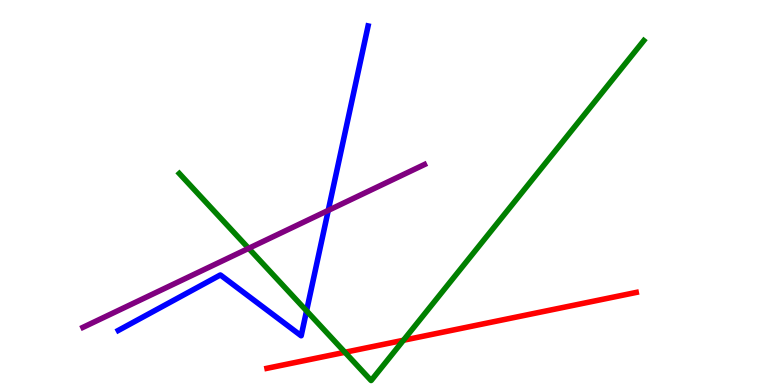[{'lines': ['blue', 'red'], 'intersections': []}, {'lines': ['green', 'red'], 'intersections': [{'x': 4.45, 'y': 0.85}, {'x': 5.21, 'y': 1.16}]}, {'lines': ['purple', 'red'], 'intersections': []}, {'lines': ['blue', 'green'], 'intersections': [{'x': 3.96, 'y': 1.93}]}, {'lines': ['blue', 'purple'], 'intersections': [{'x': 4.24, 'y': 4.54}]}, {'lines': ['green', 'purple'], 'intersections': [{'x': 3.21, 'y': 3.55}]}]